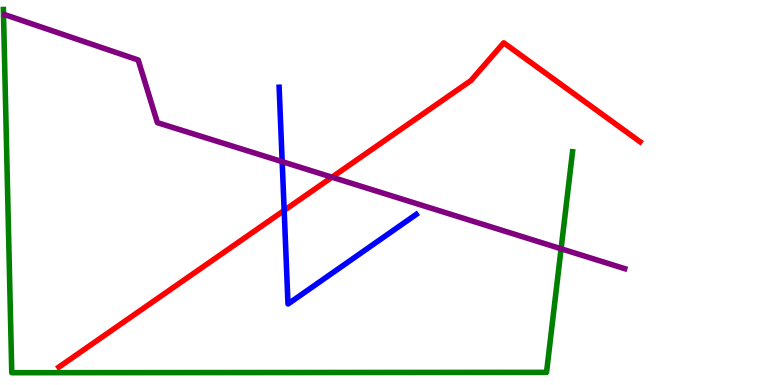[{'lines': ['blue', 'red'], 'intersections': [{'x': 3.67, 'y': 4.53}]}, {'lines': ['green', 'red'], 'intersections': []}, {'lines': ['purple', 'red'], 'intersections': [{'x': 4.28, 'y': 5.4}]}, {'lines': ['blue', 'green'], 'intersections': []}, {'lines': ['blue', 'purple'], 'intersections': [{'x': 3.64, 'y': 5.8}]}, {'lines': ['green', 'purple'], 'intersections': [{'x': 7.24, 'y': 3.54}]}]